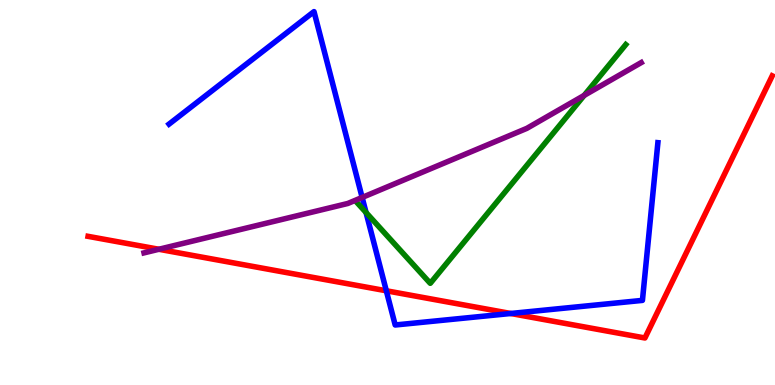[{'lines': ['blue', 'red'], 'intersections': [{'x': 4.98, 'y': 2.45}, {'x': 6.59, 'y': 1.86}]}, {'lines': ['green', 'red'], 'intersections': []}, {'lines': ['purple', 'red'], 'intersections': [{'x': 2.05, 'y': 3.53}]}, {'lines': ['blue', 'green'], 'intersections': [{'x': 4.72, 'y': 4.48}]}, {'lines': ['blue', 'purple'], 'intersections': [{'x': 4.67, 'y': 4.87}]}, {'lines': ['green', 'purple'], 'intersections': [{'x': 7.54, 'y': 7.52}]}]